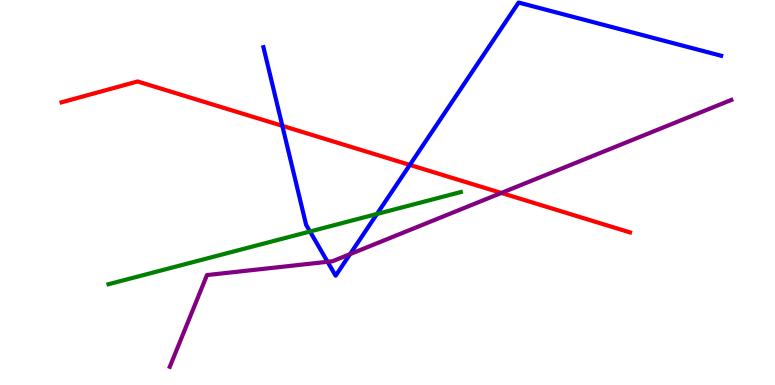[{'lines': ['blue', 'red'], 'intersections': [{'x': 3.64, 'y': 6.73}, {'x': 5.29, 'y': 5.72}]}, {'lines': ['green', 'red'], 'intersections': []}, {'lines': ['purple', 'red'], 'intersections': [{'x': 6.47, 'y': 4.99}]}, {'lines': ['blue', 'green'], 'intersections': [{'x': 4.0, 'y': 3.99}, {'x': 4.86, 'y': 4.44}]}, {'lines': ['blue', 'purple'], 'intersections': [{'x': 4.23, 'y': 3.2}, {'x': 4.52, 'y': 3.4}]}, {'lines': ['green', 'purple'], 'intersections': []}]